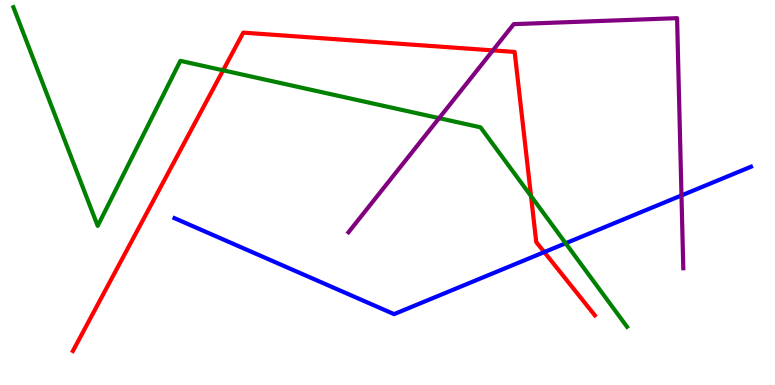[{'lines': ['blue', 'red'], 'intersections': [{'x': 7.02, 'y': 3.45}]}, {'lines': ['green', 'red'], 'intersections': [{'x': 2.88, 'y': 8.17}, {'x': 6.85, 'y': 4.91}]}, {'lines': ['purple', 'red'], 'intersections': [{'x': 6.36, 'y': 8.69}]}, {'lines': ['blue', 'green'], 'intersections': [{'x': 7.3, 'y': 3.68}]}, {'lines': ['blue', 'purple'], 'intersections': [{'x': 8.79, 'y': 4.92}]}, {'lines': ['green', 'purple'], 'intersections': [{'x': 5.67, 'y': 6.93}]}]